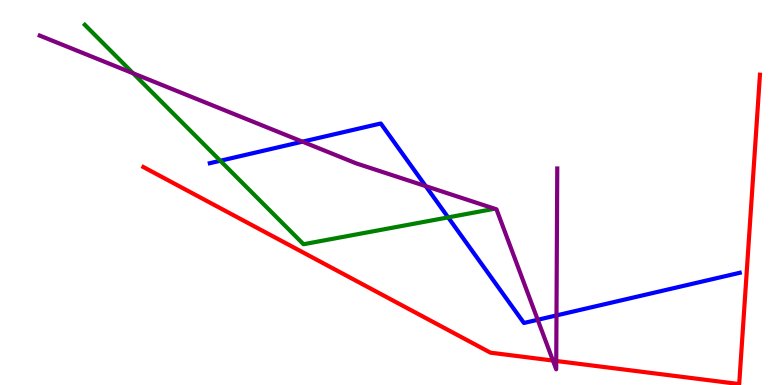[{'lines': ['blue', 'red'], 'intersections': []}, {'lines': ['green', 'red'], 'intersections': []}, {'lines': ['purple', 'red'], 'intersections': [{'x': 7.13, 'y': 0.635}, {'x': 7.18, 'y': 0.624}]}, {'lines': ['blue', 'green'], 'intersections': [{'x': 2.84, 'y': 5.82}, {'x': 5.78, 'y': 4.35}]}, {'lines': ['blue', 'purple'], 'intersections': [{'x': 3.9, 'y': 6.32}, {'x': 5.49, 'y': 5.17}, {'x': 6.94, 'y': 1.69}, {'x': 7.18, 'y': 1.81}]}, {'lines': ['green', 'purple'], 'intersections': [{'x': 1.72, 'y': 8.1}]}]